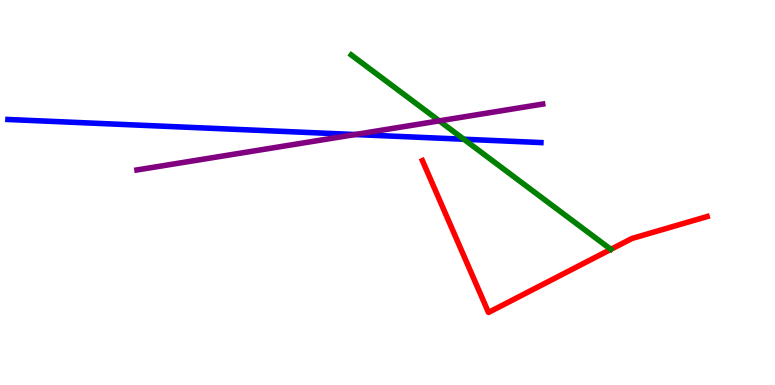[{'lines': ['blue', 'red'], 'intersections': []}, {'lines': ['green', 'red'], 'intersections': []}, {'lines': ['purple', 'red'], 'intersections': []}, {'lines': ['blue', 'green'], 'intersections': [{'x': 5.98, 'y': 6.38}]}, {'lines': ['blue', 'purple'], 'intersections': [{'x': 4.58, 'y': 6.51}]}, {'lines': ['green', 'purple'], 'intersections': [{'x': 5.67, 'y': 6.86}]}]